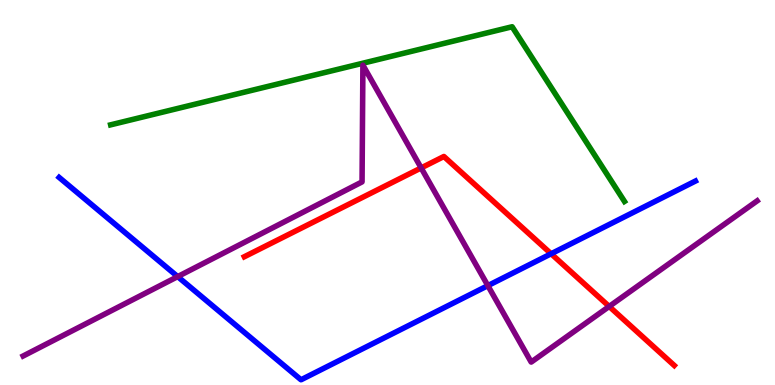[{'lines': ['blue', 'red'], 'intersections': [{'x': 7.11, 'y': 3.41}]}, {'lines': ['green', 'red'], 'intersections': []}, {'lines': ['purple', 'red'], 'intersections': [{'x': 5.43, 'y': 5.64}, {'x': 7.86, 'y': 2.04}]}, {'lines': ['blue', 'green'], 'intersections': []}, {'lines': ['blue', 'purple'], 'intersections': [{'x': 2.29, 'y': 2.82}, {'x': 6.29, 'y': 2.58}]}, {'lines': ['green', 'purple'], 'intersections': []}]